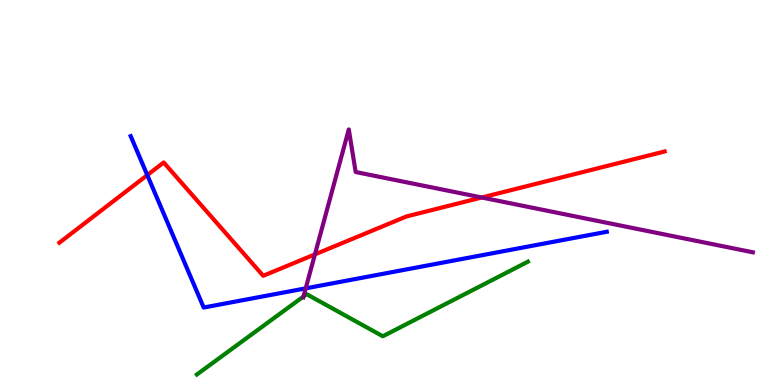[{'lines': ['blue', 'red'], 'intersections': [{'x': 1.9, 'y': 5.45}]}, {'lines': ['green', 'red'], 'intersections': []}, {'lines': ['purple', 'red'], 'intersections': [{'x': 4.06, 'y': 3.39}, {'x': 6.22, 'y': 4.87}]}, {'lines': ['blue', 'green'], 'intersections': []}, {'lines': ['blue', 'purple'], 'intersections': [{'x': 3.94, 'y': 2.51}]}, {'lines': ['green', 'purple'], 'intersections': [{'x': 3.92, 'y': 2.3}]}]